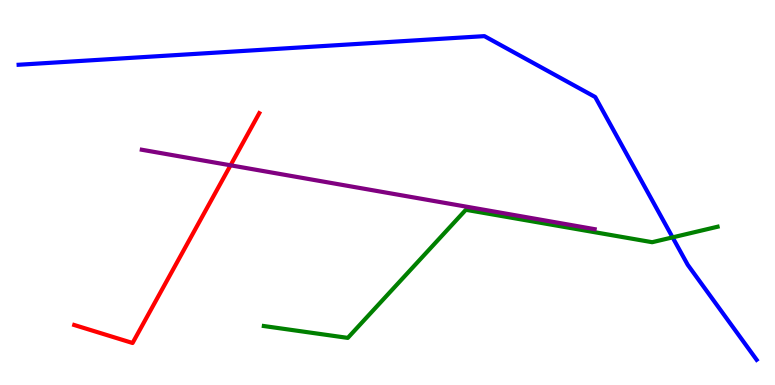[{'lines': ['blue', 'red'], 'intersections': []}, {'lines': ['green', 'red'], 'intersections': []}, {'lines': ['purple', 'red'], 'intersections': [{'x': 2.97, 'y': 5.71}]}, {'lines': ['blue', 'green'], 'intersections': [{'x': 8.68, 'y': 3.83}]}, {'lines': ['blue', 'purple'], 'intersections': []}, {'lines': ['green', 'purple'], 'intersections': []}]